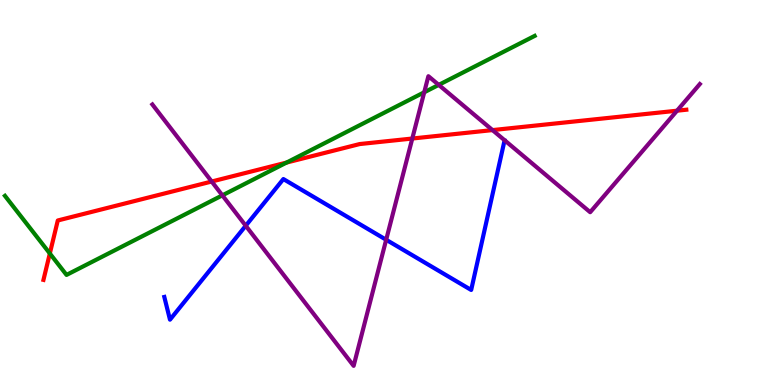[{'lines': ['blue', 'red'], 'intersections': []}, {'lines': ['green', 'red'], 'intersections': [{'x': 0.643, 'y': 3.42}, {'x': 3.7, 'y': 5.78}]}, {'lines': ['purple', 'red'], 'intersections': [{'x': 2.73, 'y': 5.29}, {'x': 5.32, 'y': 6.4}, {'x': 6.35, 'y': 6.62}, {'x': 8.74, 'y': 7.12}]}, {'lines': ['blue', 'green'], 'intersections': []}, {'lines': ['blue', 'purple'], 'intersections': [{'x': 3.17, 'y': 4.14}, {'x': 4.98, 'y': 3.77}]}, {'lines': ['green', 'purple'], 'intersections': [{'x': 2.87, 'y': 4.93}, {'x': 5.47, 'y': 7.6}, {'x': 5.66, 'y': 7.8}]}]